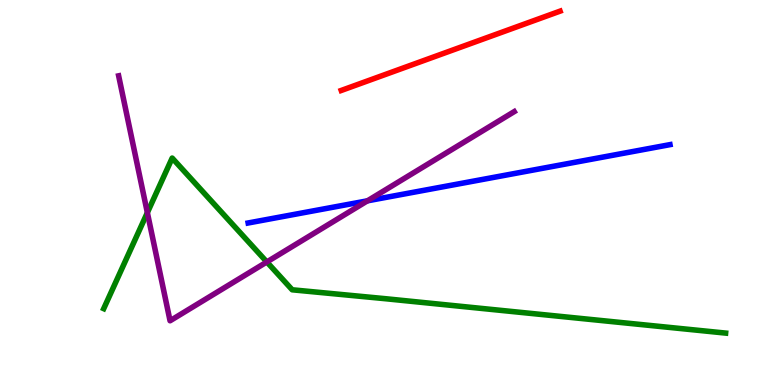[{'lines': ['blue', 'red'], 'intersections': []}, {'lines': ['green', 'red'], 'intersections': []}, {'lines': ['purple', 'red'], 'intersections': []}, {'lines': ['blue', 'green'], 'intersections': []}, {'lines': ['blue', 'purple'], 'intersections': [{'x': 4.74, 'y': 4.78}]}, {'lines': ['green', 'purple'], 'intersections': [{'x': 1.9, 'y': 4.48}, {'x': 3.44, 'y': 3.2}]}]